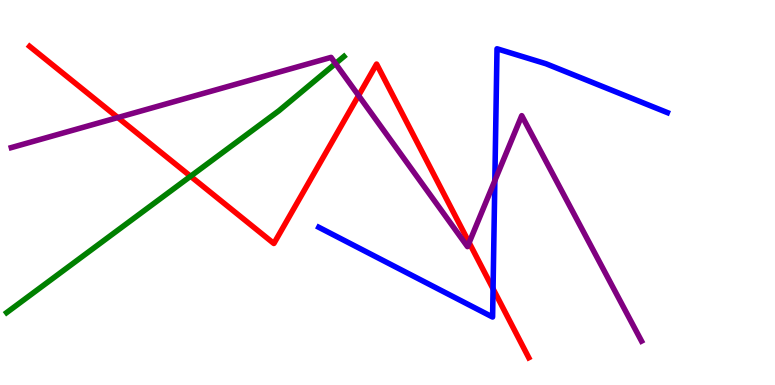[{'lines': ['blue', 'red'], 'intersections': [{'x': 6.36, 'y': 2.5}]}, {'lines': ['green', 'red'], 'intersections': [{'x': 2.46, 'y': 5.42}]}, {'lines': ['purple', 'red'], 'intersections': [{'x': 1.52, 'y': 6.95}, {'x': 4.63, 'y': 7.52}, {'x': 6.05, 'y': 3.7}]}, {'lines': ['blue', 'green'], 'intersections': []}, {'lines': ['blue', 'purple'], 'intersections': [{'x': 6.39, 'y': 5.31}]}, {'lines': ['green', 'purple'], 'intersections': [{'x': 4.33, 'y': 8.35}]}]